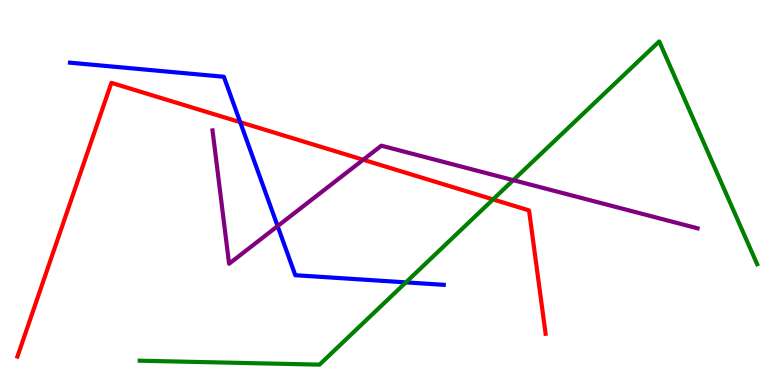[{'lines': ['blue', 'red'], 'intersections': [{'x': 3.1, 'y': 6.83}]}, {'lines': ['green', 'red'], 'intersections': [{'x': 6.36, 'y': 4.82}]}, {'lines': ['purple', 'red'], 'intersections': [{'x': 4.69, 'y': 5.85}]}, {'lines': ['blue', 'green'], 'intersections': [{'x': 5.24, 'y': 2.67}]}, {'lines': ['blue', 'purple'], 'intersections': [{'x': 3.58, 'y': 4.13}]}, {'lines': ['green', 'purple'], 'intersections': [{'x': 6.62, 'y': 5.32}]}]